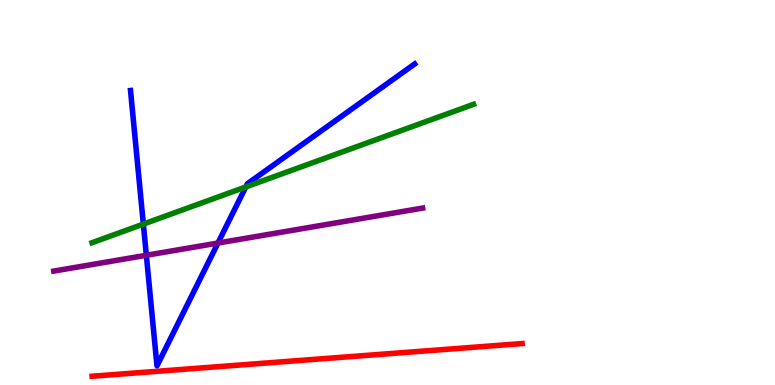[{'lines': ['blue', 'red'], 'intersections': []}, {'lines': ['green', 'red'], 'intersections': []}, {'lines': ['purple', 'red'], 'intersections': []}, {'lines': ['blue', 'green'], 'intersections': [{'x': 1.85, 'y': 4.18}, {'x': 3.17, 'y': 5.14}]}, {'lines': ['blue', 'purple'], 'intersections': [{'x': 1.89, 'y': 3.37}, {'x': 2.81, 'y': 3.69}]}, {'lines': ['green', 'purple'], 'intersections': []}]